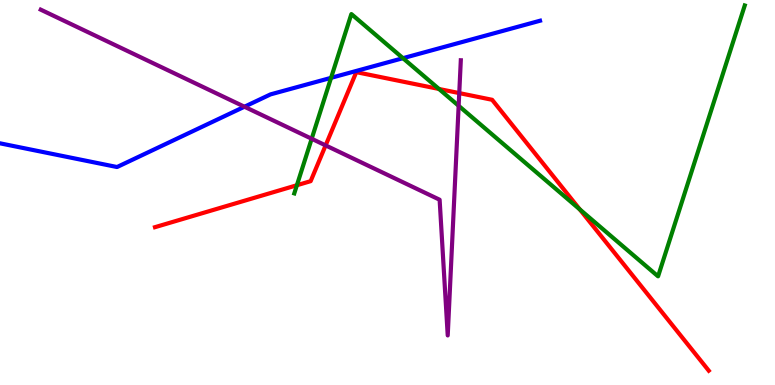[{'lines': ['blue', 'red'], 'intersections': []}, {'lines': ['green', 'red'], 'intersections': [{'x': 3.83, 'y': 5.19}, {'x': 5.66, 'y': 7.69}, {'x': 7.48, 'y': 4.56}]}, {'lines': ['purple', 'red'], 'intersections': [{'x': 4.2, 'y': 6.22}, {'x': 5.93, 'y': 7.58}]}, {'lines': ['blue', 'green'], 'intersections': [{'x': 4.27, 'y': 7.98}, {'x': 5.2, 'y': 8.49}]}, {'lines': ['blue', 'purple'], 'intersections': [{'x': 3.15, 'y': 7.23}]}, {'lines': ['green', 'purple'], 'intersections': [{'x': 4.02, 'y': 6.4}, {'x': 5.92, 'y': 7.25}]}]